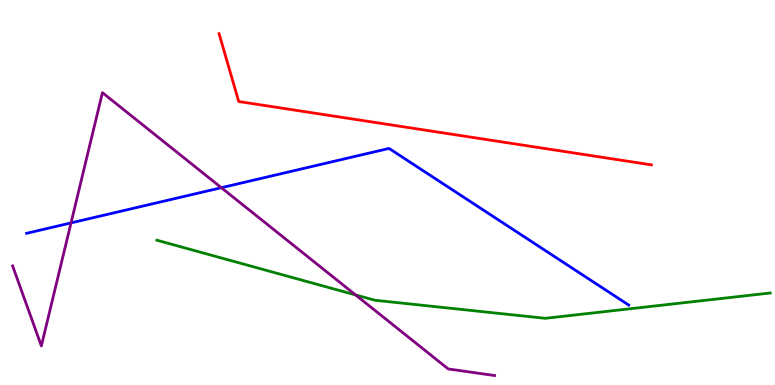[{'lines': ['blue', 'red'], 'intersections': []}, {'lines': ['green', 'red'], 'intersections': []}, {'lines': ['purple', 'red'], 'intersections': []}, {'lines': ['blue', 'green'], 'intersections': []}, {'lines': ['blue', 'purple'], 'intersections': [{'x': 0.916, 'y': 4.21}, {'x': 2.86, 'y': 5.12}]}, {'lines': ['green', 'purple'], 'intersections': [{'x': 4.59, 'y': 2.34}]}]